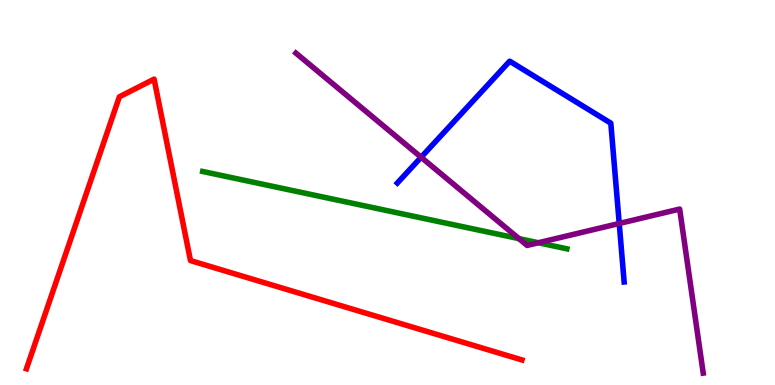[{'lines': ['blue', 'red'], 'intersections': []}, {'lines': ['green', 'red'], 'intersections': []}, {'lines': ['purple', 'red'], 'intersections': []}, {'lines': ['blue', 'green'], 'intersections': []}, {'lines': ['blue', 'purple'], 'intersections': [{'x': 5.43, 'y': 5.92}, {'x': 7.99, 'y': 4.2}]}, {'lines': ['green', 'purple'], 'intersections': [{'x': 6.7, 'y': 3.8}, {'x': 6.95, 'y': 3.69}]}]